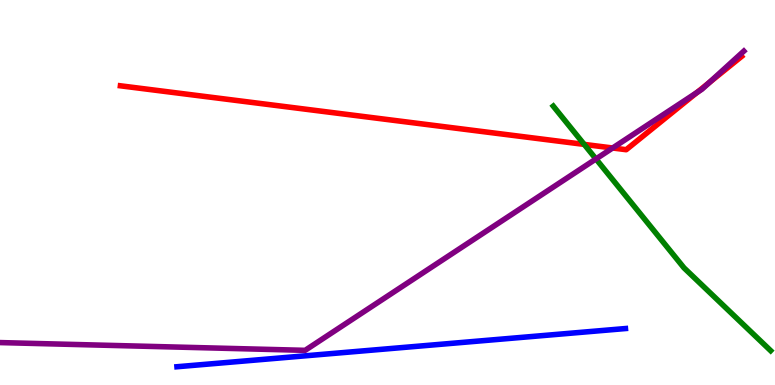[{'lines': ['blue', 'red'], 'intersections': []}, {'lines': ['green', 'red'], 'intersections': [{'x': 7.54, 'y': 6.25}]}, {'lines': ['purple', 'red'], 'intersections': [{'x': 7.9, 'y': 6.16}, {'x': 9.0, 'y': 7.6}, {'x': 9.15, 'y': 7.85}]}, {'lines': ['blue', 'green'], 'intersections': []}, {'lines': ['blue', 'purple'], 'intersections': []}, {'lines': ['green', 'purple'], 'intersections': [{'x': 7.69, 'y': 5.87}]}]